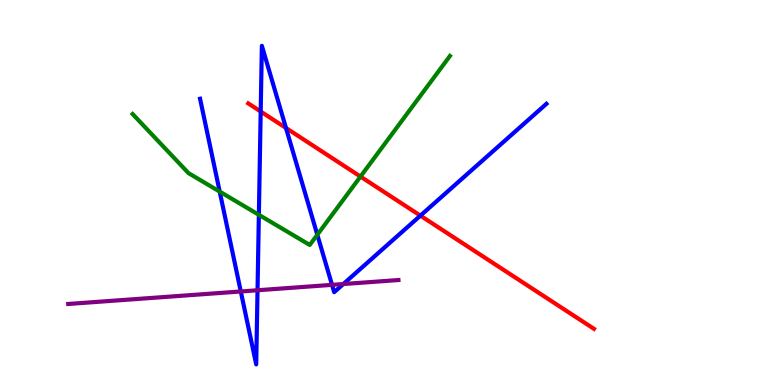[{'lines': ['blue', 'red'], 'intersections': [{'x': 3.36, 'y': 7.1}, {'x': 3.69, 'y': 6.68}, {'x': 5.42, 'y': 4.4}]}, {'lines': ['green', 'red'], 'intersections': [{'x': 4.65, 'y': 5.41}]}, {'lines': ['purple', 'red'], 'intersections': []}, {'lines': ['blue', 'green'], 'intersections': [{'x': 2.83, 'y': 5.02}, {'x': 3.34, 'y': 4.42}, {'x': 4.09, 'y': 3.9}]}, {'lines': ['blue', 'purple'], 'intersections': [{'x': 3.11, 'y': 2.43}, {'x': 3.32, 'y': 2.46}, {'x': 4.28, 'y': 2.6}, {'x': 4.43, 'y': 2.62}]}, {'lines': ['green', 'purple'], 'intersections': []}]